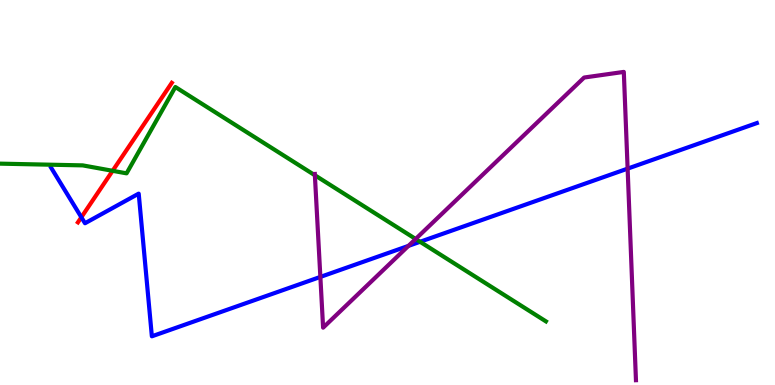[{'lines': ['blue', 'red'], 'intersections': [{'x': 1.05, 'y': 4.36}]}, {'lines': ['green', 'red'], 'intersections': [{'x': 1.45, 'y': 5.56}]}, {'lines': ['purple', 'red'], 'intersections': []}, {'lines': ['blue', 'green'], 'intersections': [{'x': 5.42, 'y': 3.72}]}, {'lines': ['blue', 'purple'], 'intersections': [{'x': 4.13, 'y': 2.81}, {'x': 5.27, 'y': 3.61}, {'x': 8.1, 'y': 5.62}]}, {'lines': ['green', 'purple'], 'intersections': [{'x': 4.06, 'y': 5.45}, {'x': 5.36, 'y': 3.79}]}]